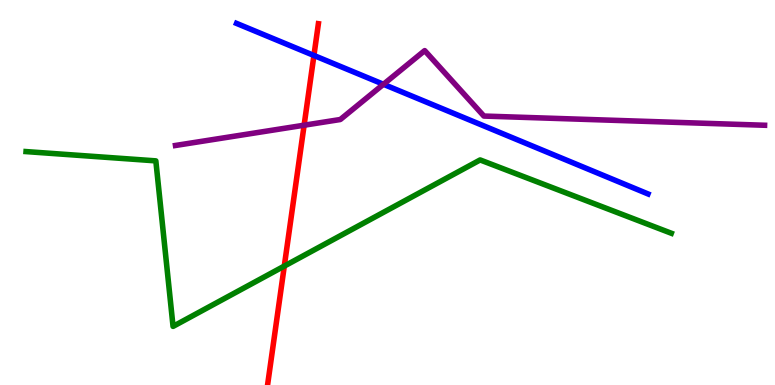[{'lines': ['blue', 'red'], 'intersections': [{'x': 4.05, 'y': 8.56}]}, {'lines': ['green', 'red'], 'intersections': [{'x': 3.67, 'y': 3.09}]}, {'lines': ['purple', 'red'], 'intersections': [{'x': 3.92, 'y': 6.75}]}, {'lines': ['blue', 'green'], 'intersections': []}, {'lines': ['blue', 'purple'], 'intersections': [{'x': 4.95, 'y': 7.81}]}, {'lines': ['green', 'purple'], 'intersections': []}]